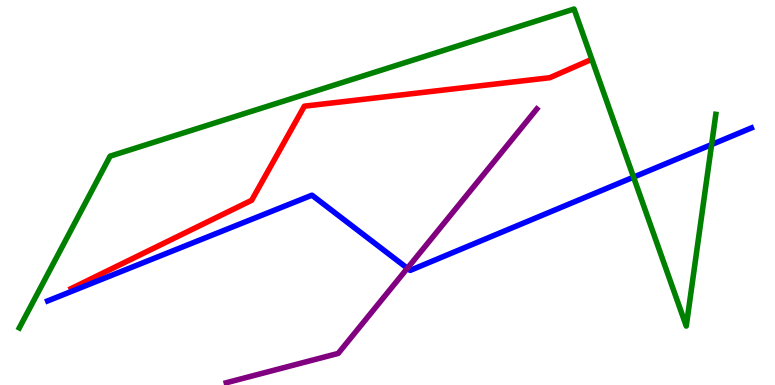[{'lines': ['blue', 'red'], 'intersections': []}, {'lines': ['green', 'red'], 'intersections': []}, {'lines': ['purple', 'red'], 'intersections': []}, {'lines': ['blue', 'green'], 'intersections': [{'x': 8.17, 'y': 5.4}, {'x': 9.18, 'y': 6.25}]}, {'lines': ['blue', 'purple'], 'intersections': [{'x': 5.26, 'y': 3.03}]}, {'lines': ['green', 'purple'], 'intersections': []}]